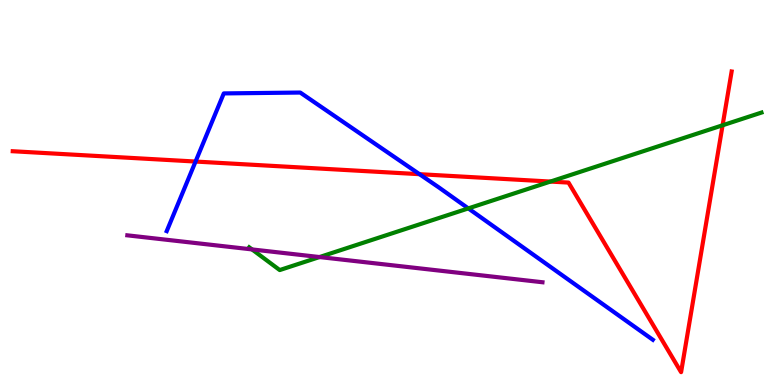[{'lines': ['blue', 'red'], 'intersections': [{'x': 2.52, 'y': 5.8}, {'x': 5.41, 'y': 5.48}]}, {'lines': ['green', 'red'], 'intersections': [{'x': 7.1, 'y': 5.28}, {'x': 9.32, 'y': 6.75}]}, {'lines': ['purple', 'red'], 'intersections': []}, {'lines': ['blue', 'green'], 'intersections': [{'x': 6.04, 'y': 4.59}]}, {'lines': ['blue', 'purple'], 'intersections': []}, {'lines': ['green', 'purple'], 'intersections': [{'x': 3.25, 'y': 3.52}, {'x': 4.12, 'y': 3.32}]}]